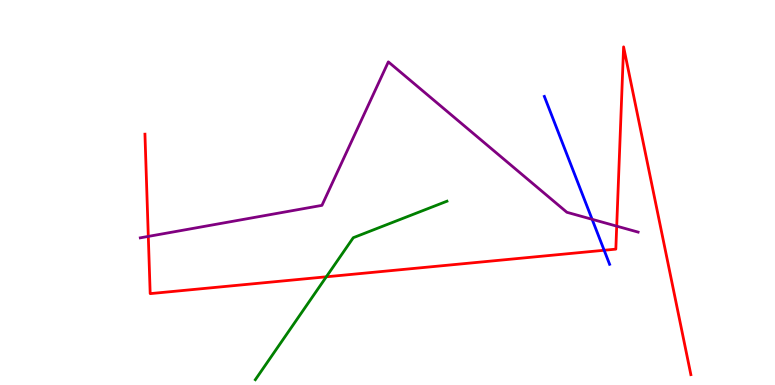[{'lines': ['blue', 'red'], 'intersections': [{'x': 7.8, 'y': 3.5}]}, {'lines': ['green', 'red'], 'intersections': [{'x': 4.21, 'y': 2.81}]}, {'lines': ['purple', 'red'], 'intersections': [{'x': 1.91, 'y': 3.86}, {'x': 7.96, 'y': 4.13}]}, {'lines': ['blue', 'green'], 'intersections': []}, {'lines': ['blue', 'purple'], 'intersections': [{'x': 7.64, 'y': 4.3}]}, {'lines': ['green', 'purple'], 'intersections': []}]